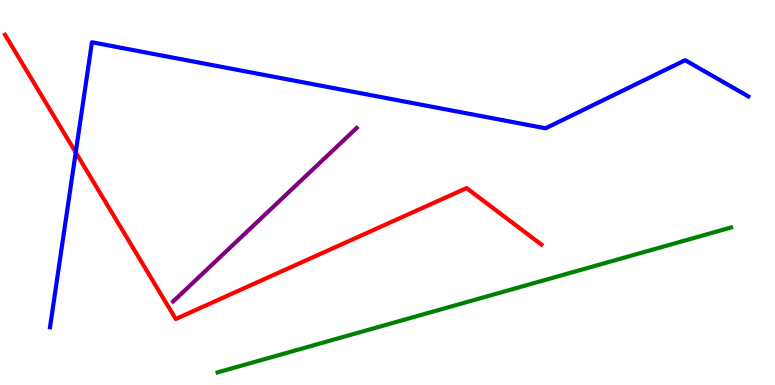[{'lines': ['blue', 'red'], 'intersections': [{'x': 0.977, 'y': 6.04}]}, {'lines': ['green', 'red'], 'intersections': []}, {'lines': ['purple', 'red'], 'intersections': []}, {'lines': ['blue', 'green'], 'intersections': []}, {'lines': ['blue', 'purple'], 'intersections': []}, {'lines': ['green', 'purple'], 'intersections': []}]